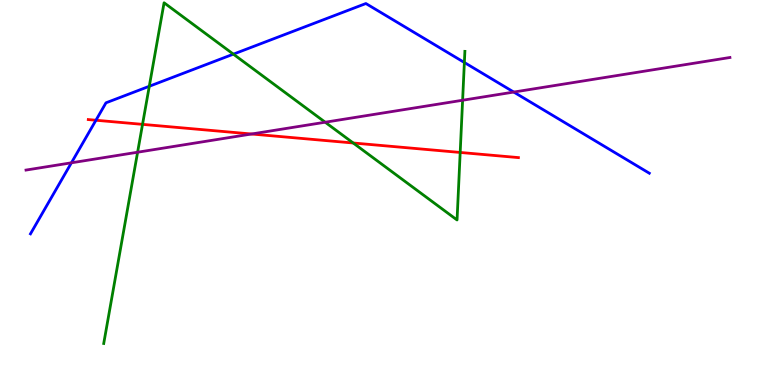[{'lines': ['blue', 'red'], 'intersections': [{'x': 1.24, 'y': 6.88}]}, {'lines': ['green', 'red'], 'intersections': [{'x': 1.84, 'y': 6.77}, {'x': 4.56, 'y': 6.29}, {'x': 5.94, 'y': 6.04}]}, {'lines': ['purple', 'red'], 'intersections': [{'x': 3.25, 'y': 6.52}]}, {'lines': ['blue', 'green'], 'intersections': [{'x': 1.93, 'y': 7.76}, {'x': 3.01, 'y': 8.59}, {'x': 5.99, 'y': 8.38}]}, {'lines': ['blue', 'purple'], 'intersections': [{'x': 0.921, 'y': 5.77}, {'x': 6.63, 'y': 7.61}]}, {'lines': ['green', 'purple'], 'intersections': [{'x': 1.78, 'y': 6.05}, {'x': 4.2, 'y': 6.83}, {'x': 5.97, 'y': 7.4}]}]